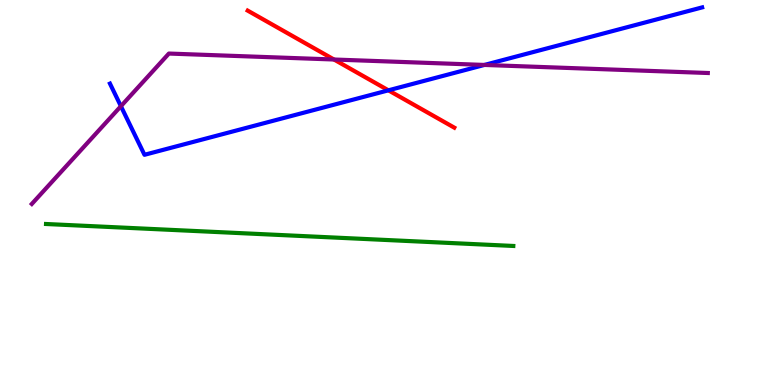[{'lines': ['blue', 'red'], 'intersections': [{'x': 5.01, 'y': 7.65}]}, {'lines': ['green', 'red'], 'intersections': []}, {'lines': ['purple', 'red'], 'intersections': [{'x': 4.31, 'y': 8.45}]}, {'lines': ['blue', 'green'], 'intersections': []}, {'lines': ['blue', 'purple'], 'intersections': [{'x': 1.56, 'y': 7.24}, {'x': 6.25, 'y': 8.31}]}, {'lines': ['green', 'purple'], 'intersections': []}]